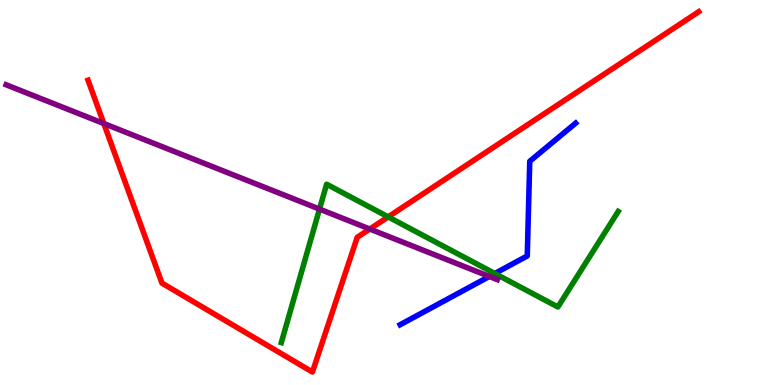[{'lines': ['blue', 'red'], 'intersections': []}, {'lines': ['green', 'red'], 'intersections': [{'x': 5.01, 'y': 4.37}]}, {'lines': ['purple', 'red'], 'intersections': [{'x': 1.34, 'y': 6.79}, {'x': 4.77, 'y': 4.05}]}, {'lines': ['blue', 'green'], 'intersections': [{'x': 6.38, 'y': 2.9}]}, {'lines': ['blue', 'purple'], 'intersections': [{'x': 6.31, 'y': 2.82}]}, {'lines': ['green', 'purple'], 'intersections': [{'x': 4.12, 'y': 4.57}]}]